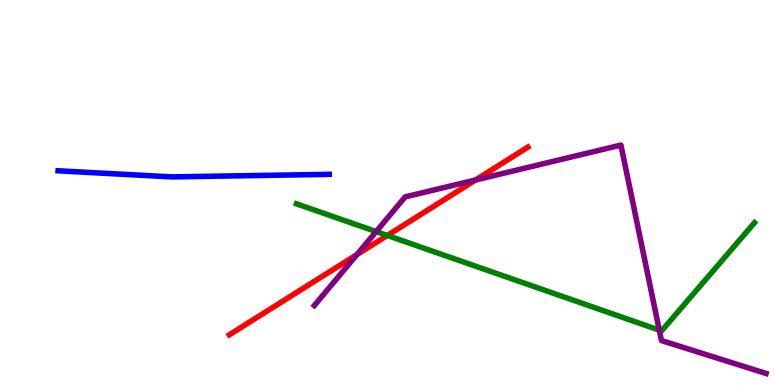[{'lines': ['blue', 'red'], 'intersections': []}, {'lines': ['green', 'red'], 'intersections': [{'x': 5.0, 'y': 3.88}]}, {'lines': ['purple', 'red'], 'intersections': [{'x': 4.61, 'y': 3.39}, {'x': 6.14, 'y': 5.33}]}, {'lines': ['blue', 'green'], 'intersections': []}, {'lines': ['blue', 'purple'], 'intersections': []}, {'lines': ['green', 'purple'], 'intersections': [{'x': 4.85, 'y': 3.99}, {'x': 8.51, 'y': 1.42}]}]